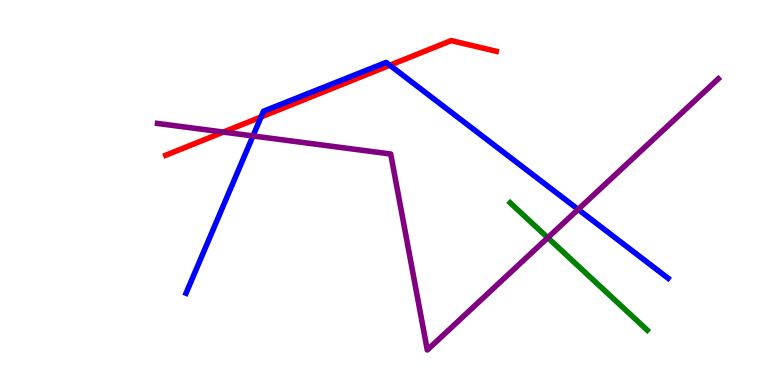[{'lines': ['blue', 'red'], 'intersections': [{'x': 3.37, 'y': 6.96}, {'x': 5.03, 'y': 8.31}]}, {'lines': ['green', 'red'], 'intersections': []}, {'lines': ['purple', 'red'], 'intersections': [{'x': 2.88, 'y': 6.57}]}, {'lines': ['blue', 'green'], 'intersections': []}, {'lines': ['blue', 'purple'], 'intersections': [{'x': 3.26, 'y': 6.47}, {'x': 7.46, 'y': 4.56}]}, {'lines': ['green', 'purple'], 'intersections': [{'x': 7.07, 'y': 3.83}]}]